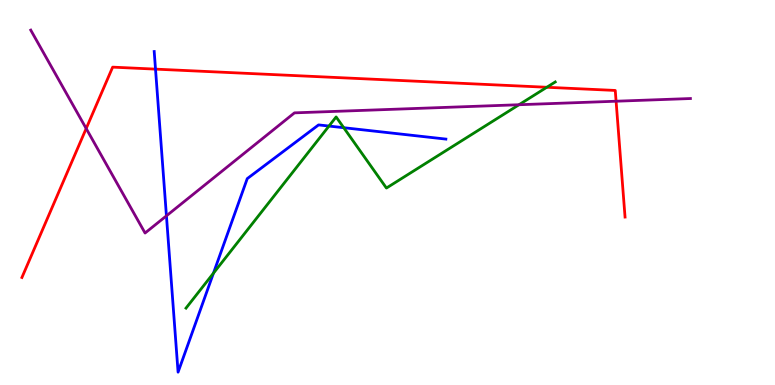[{'lines': ['blue', 'red'], 'intersections': [{'x': 2.01, 'y': 8.2}]}, {'lines': ['green', 'red'], 'intersections': [{'x': 7.06, 'y': 7.73}]}, {'lines': ['purple', 'red'], 'intersections': [{'x': 1.11, 'y': 6.66}, {'x': 7.95, 'y': 7.37}]}, {'lines': ['blue', 'green'], 'intersections': [{'x': 2.75, 'y': 2.9}, {'x': 4.24, 'y': 6.73}, {'x': 4.44, 'y': 6.68}]}, {'lines': ['blue', 'purple'], 'intersections': [{'x': 2.15, 'y': 4.39}]}, {'lines': ['green', 'purple'], 'intersections': [{'x': 6.7, 'y': 7.28}]}]